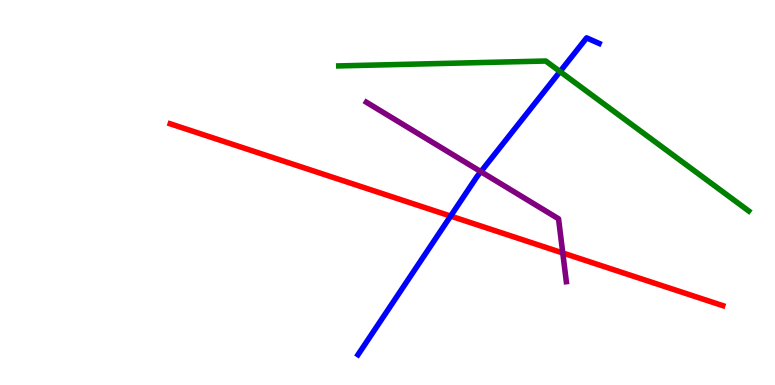[{'lines': ['blue', 'red'], 'intersections': [{'x': 5.81, 'y': 4.39}]}, {'lines': ['green', 'red'], 'intersections': []}, {'lines': ['purple', 'red'], 'intersections': [{'x': 7.26, 'y': 3.43}]}, {'lines': ['blue', 'green'], 'intersections': [{'x': 7.23, 'y': 8.14}]}, {'lines': ['blue', 'purple'], 'intersections': [{'x': 6.2, 'y': 5.54}]}, {'lines': ['green', 'purple'], 'intersections': []}]